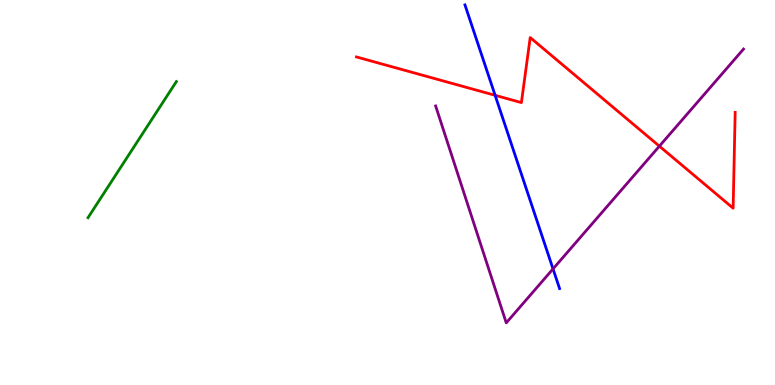[{'lines': ['blue', 'red'], 'intersections': [{'x': 6.39, 'y': 7.52}]}, {'lines': ['green', 'red'], 'intersections': []}, {'lines': ['purple', 'red'], 'intersections': [{'x': 8.51, 'y': 6.2}]}, {'lines': ['blue', 'green'], 'intersections': []}, {'lines': ['blue', 'purple'], 'intersections': [{'x': 7.14, 'y': 3.02}]}, {'lines': ['green', 'purple'], 'intersections': []}]